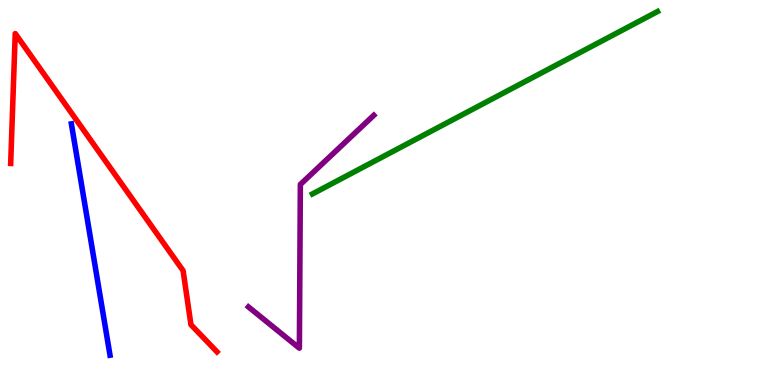[{'lines': ['blue', 'red'], 'intersections': []}, {'lines': ['green', 'red'], 'intersections': []}, {'lines': ['purple', 'red'], 'intersections': []}, {'lines': ['blue', 'green'], 'intersections': []}, {'lines': ['blue', 'purple'], 'intersections': []}, {'lines': ['green', 'purple'], 'intersections': []}]